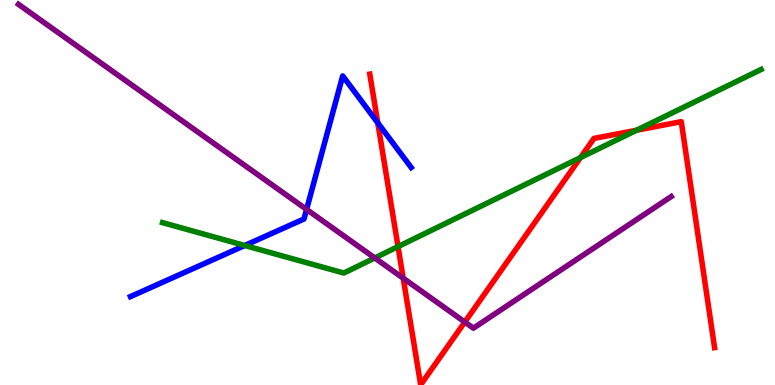[{'lines': ['blue', 'red'], 'intersections': [{'x': 4.87, 'y': 6.81}]}, {'lines': ['green', 'red'], 'intersections': [{'x': 5.14, 'y': 3.59}, {'x': 7.49, 'y': 5.91}, {'x': 8.21, 'y': 6.62}]}, {'lines': ['purple', 'red'], 'intersections': [{'x': 5.2, 'y': 2.77}, {'x': 6.0, 'y': 1.64}]}, {'lines': ['blue', 'green'], 'intersections': [{'x': 3.16, 'y': 3.62}]}, {'lines': ['blue', 'purple'], 'intersections': [{'x': 3.96, 'y': 4.56}]}, {'lines': ['green', 'purple'], 'intersections': [{'x': 4.84, 'y': 3.3}]}]